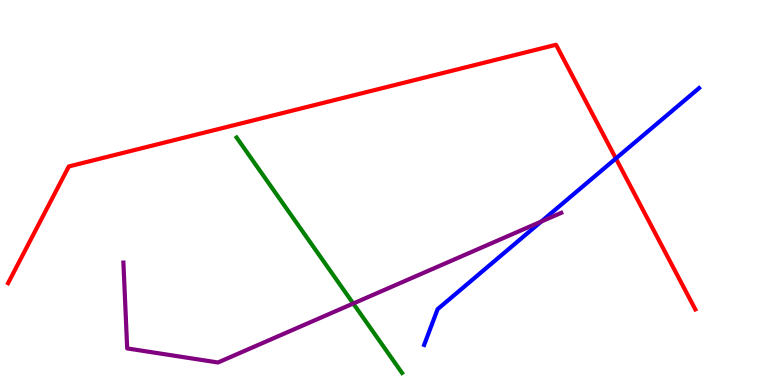[{'lines': ['blue', 'red'], 'intersections': [{'x': 7.95, 'y': 5.88}]}, {'lines': ['green', 'red'], 'intersections': []}, {'lines': ['purple', 'red'], 'intersections': []}, {'lines': ['blue', 'green'], 'intersections': []}, {'lines': ['blue', 'purple'], 'intersections': [{'x': 6.98, 'y': 4.25}]}, {'lines': ['green', 'purple'], 'intersections': [{'x': 4.56, 'y': 2.12}]}]